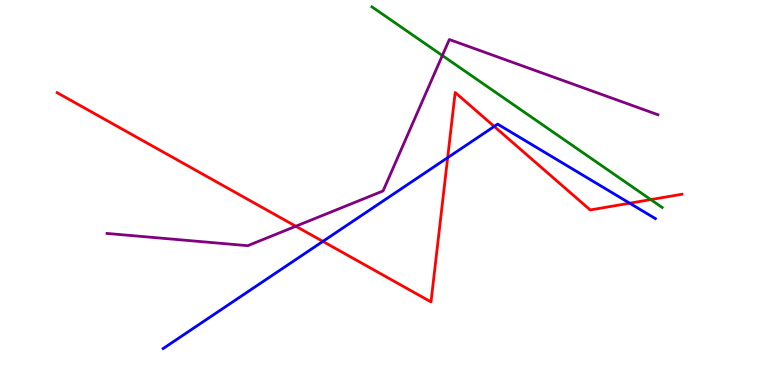[{'lines': ['blue', 'red'], 'intersections': [{'x': 4.17, 'y': 3.73}, {'x': 5.78, 'y': 5.9}, {'x': 6.38, 'y': 6.72}, {'x': 8.12, 'y': 4.72}]}, {'lines': ['green', 'red'], 'intersections': [{'x': 8.4, 'y': 4.82}]}, {'lines': ['purple', 'red'], 'intersections': [{'x': 3.82, 'y': 4.12}]}, {'lines': ['blue', 'green'], 'intersections': []}, {'lines': ['blue', 'purple'], 'intersections': []}, {'lines': ['green', 'purple'], 'intersections': [{'x': 5.71, 'y': 8.56}]}]